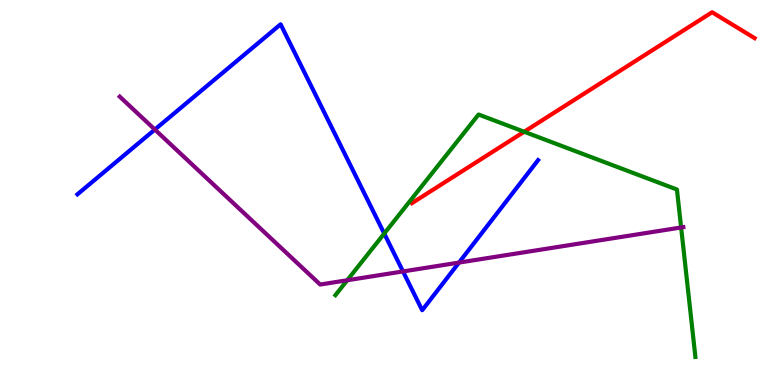[{'lines': ['blue', 'red'], 'intersections': []}, {'lines': ['green', 'red'], 'intersections': [{'x': 6.76, 'y': 6.58}]}, {'lines': ['purple', 'red'], 'intersections': []}, {'lines': ['blue', 'green'], 'intersections': [{'x': 4.96, 'y': 3.93}]}, {'lines': ['blue', 'purple'], 'intersections': [{'x': 2.0, 'y': 6.64}, {'x': 5.2, 'y': 2.95}, {'x': 5.92, 'y': 3.18}]}, {'lines': ['green', 'purple'], 'intersections': [{'x': 4.48, 'y': 2.72}, {'x': 8.79, 'y': 4.09}]}]